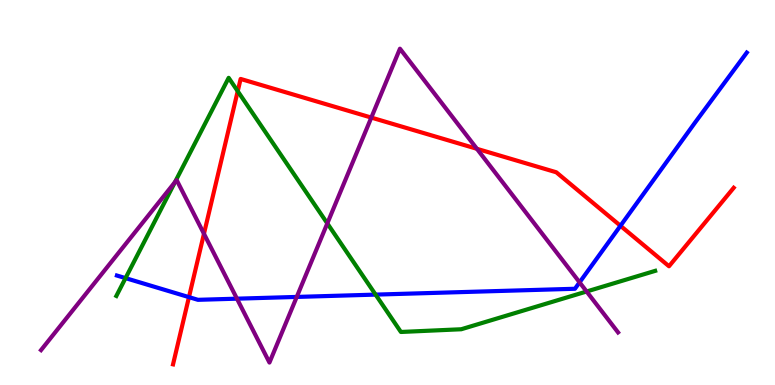[{'lines': ['blue', 'red'], 'intersections': [{'x': 2.44, 'y': 2.28}, {'x': 8.01, 'y': 4.14}]}, {'lines': ['green', 'red'], 'intersections': [{'x': 3.07, 'y': 7.63}]}, {'lines': ['purple', 'red'], 'intersections': [{'x': 2.63, 'y': 3.93}, {'x': 4.79, 'y': 6.95}, {'x': 6.15, 'y': 6.13}]}, {'lines': ['blue', 'green'], 'intersections': [{'x': 1.62, 'y': 2.78}, {'x': 4.85, 'y': 2.35}]}, {'lines': ['blue', 'purple'], 'intersections': [{'x': 3.06, 'y': 2.24}, {'x': 3.83, 'y': 2.29}, {'x': 7.48, 'y': 2.67}]}, {'lines': ['green', 'purple'], 'intersections': [{'x': 2.26, 'y': 5.27}, {'x': 4.22, 'y': 4.2}, {'x': 7.57, 'y': 2.43}]}]